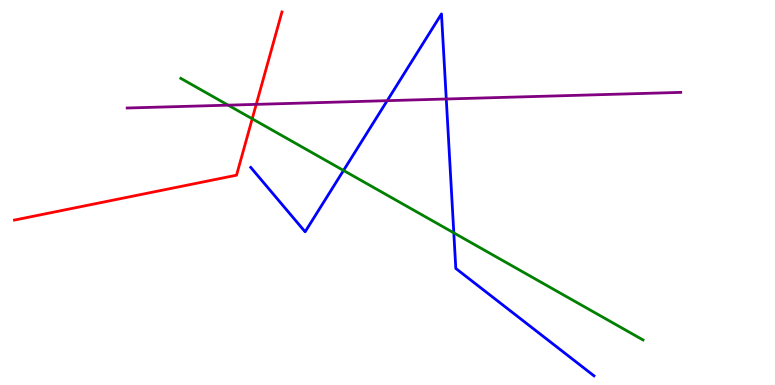[{'lines': ['blue', 'red'], 'intersections': []}, {'lines': ['green', 'red'], 'intersections': [{'x': 3.25, 'y': 6.91}]}, {'lines': ['purple', 'red'], 'intersections': [{'x': 3.31, 'y': 7.29}]}, {'lines': ['blue', 'green'], 'intersections': [{'x': 4.43, 'y': 5.57}, {'x': 5.86, 'y': 3.95}]}, {'lines': ['blue', 'purple'], 'intersections': [{'x': 5.0, 'y': 7.39}, {'x': 5.76, 'y': 7.43}]}, {'lines': ['green', 'purple'], 'intersections': [{'x': 2.94, 'y': 7.27}]}]